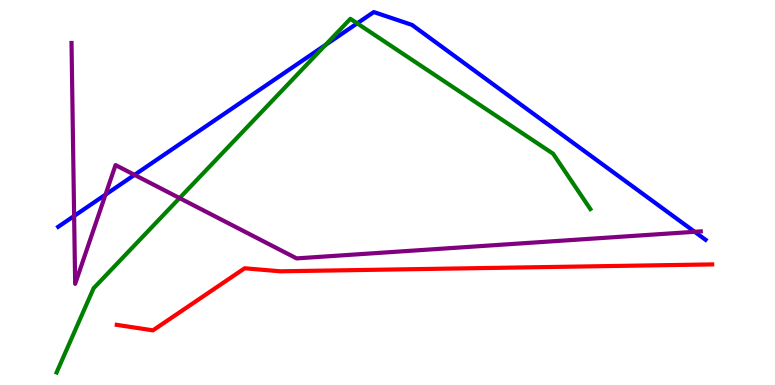[{'lines': ['blue', 'red'], 'intersections': []}, {'lines': ['green', 'red'], 'intersections': []}, {'lines': ['purple', 'red'], 'intersections': []}, {'lines': ['blue', 'green'], 'intersections': [{'x': 4.2, 'y': 8.83}, {'x': 4.61, 'y': 9.39}]}, {'lines': ['blue', 'purple'], 'intersections': [{'x': 0.956, 'y': 4.39}, {'x': 1.36, 'y': 4.94}, {'x': 1.74, 'y': 5.46}, {'x': 8.96, 'y': 3.98}]}, {'lines': ['green', 'purple'], 'intersections': [{'x': 2.32, 'y': 4.86}]}]